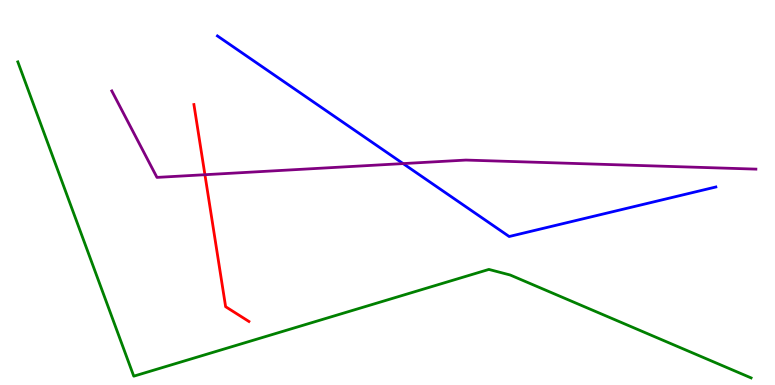[{'lines': ['blue', 'red'], 'intersections': []}, {'lines': ['green', 'red'], 'intersections': []}, {'lines': ['purple', 'red'], 'intersections': [{'x': 2.64, 'y': 5.46}]}, {'lines': ['blue', 'green'], 'intersections': []}, {'lines': ['blue', 'purple'], 'intersections': [{'x': 5.2, 'y': 5.75}]}, {'lines': ['green', 'purple'], 'intersections': []}]